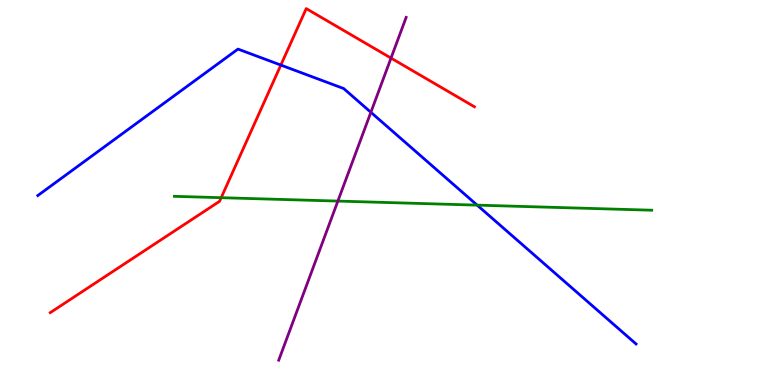[{'lines': ['blue', 'red'], 'intersections': [{'x': 3.62, 'y': 8.31}]}, {'lines': ['green', 'red'], 'intersections': [{'x': 2.85, 'y': 4.87}]}, {'lines': ['purple', 'red'], 'intersections': [{'x': 5.05, 'y': 8.49}]}, {'lines': ['blue', 'green'], 'intersections': [{'x': 6.16, 'y': 4.67}]}, {'lines': ['blue', 'purple'], 'intersections': [{'x': 4.79, 'y': 7.08}]}, {'lines': ['green', 'purple'], 'intersections': [{'x': 4.36, 'y': 4.78}]}]